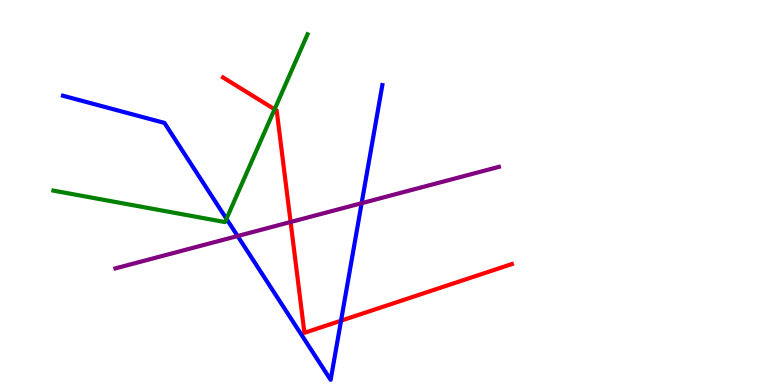[{'lines': ['blue', 'red'], 'intersections': [{'x': 4.4, 'y': 1.67}]}, {'lines': ['green', 'red'], 'intersections': [{'x': 3.54, 'y': 7.16}]}, {'lines': ['purple', 'red'], 'intersections': [{'x': 3.75, 'y': 4.23}]}, {'lines': ['blue', 'green'], 'intersections': [{'x': 2.92, 'y': 4.32}]}, {'lines': ['blue', 'purple'], 'intersections': [{'x': 3.07, 'y': 3.87}, {'x': 4.67, 'y': 4.72}]}, {'lines': ['green', 'purple'], 'intersections': []}]